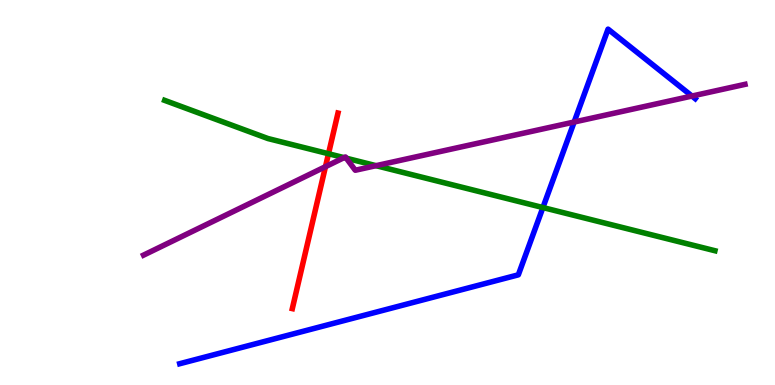[{'lines': ['blue', 'red'], 'intersections': []}, {'lines': ['green', 'red'], 'intersections': [{'x': 4.24, 'y': 6.01}]}, {'lines': ['purple', 'red'], 'intersections': [{'x': 4.2, 'y': 5.67}]}, {'lines': ['blue', 'green'], 'intersections': [{'x': 7.01, 'y': 4.61}]}, {'lines': ['blue', 'purple'], 'intersections': [{'x': 7.41, 'y': 6.83}, {'x': 8.93, 'y': 7.51}]}, {'lines': ['green', 'purple'], 'intersections': [{'x': 4.44, 'y': 5.91}, {'x': 4.47, 'y': 5.89}, {'x': 4.85, 'y': 5.7}]}]